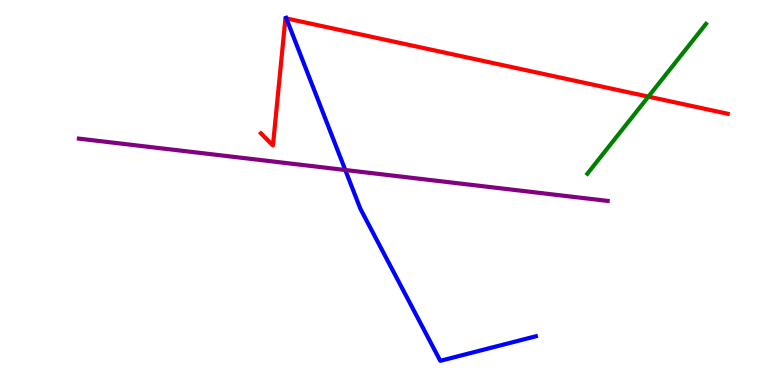[{'lines': ['blue', 'red'], 'intersections': [{'x': 3.69, 'y': 9.52}]}, {'lines': ['green', 'red'], 'intersections': [{'x': 8.37, 'y': 7.49}]}, {'lines': ['purple', 'red'], 'intersections': []}, {'lines': ['blue', 'green'], 'intersections': []}, {'lines': ['blue', 'purple'], 'intersections': [{'x': 4.46, 'y': 5.58}]}, {'lines': ['green', 'purple'], 'intersections': []}]